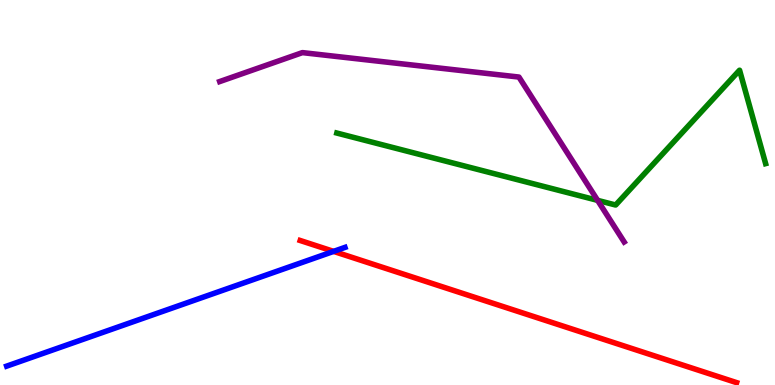[{'lines': ['blue', 'red'], 'intersections': [{'x': 4.3, 'y': 3.47}]}, {'lines': ['green', 'red'], 'intersections': []}, {'lines': ['purple', 'red'], 'intersections': []}, {'lines': ['blue', 'green'], 'intersections': []}, {'lines': ['blue', 'purple'], 'intersections': []}, {'lines': ['green', 'purple'], 'intersections': [{'x': 7.71, 'y': 4.8}]}]